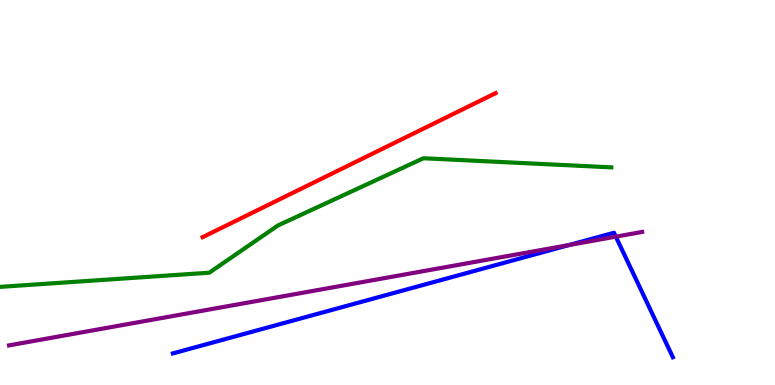[{'lines': ['blue', 'red'], 'intersections': []}, {'lines': ['green', 'red'], 'intersections': []}, {'lines': ['purple', 'red'], 'intersections': []}, {'lines': ['blue', 'green'], 'intersections': []}, {'lines': ['blue', 'purple'], 'intersections': [{'x': 7.34, 'y': 3.64}, {'x': 7.95, 'y': 3.85}]}, {'lines': ['green', 'purple'], 'intersections': []}]